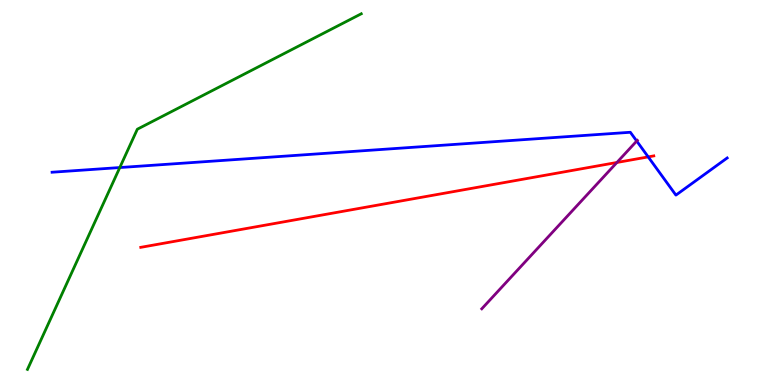[{'lines': ['blue', 'red'], 'intersections': [{'x': 8.36, 'y': 5.92}]}, {'lines': ['green', 'red'], 'intersections': []}, {'lines': ['purple', 'red'], 'intersections': [{'x': 7.96, 'y': 5.78}]}, {'lines': ['blue', 'green'], 'intersections': [{'x': 1.55, 'y': 5.65}]}, {'lines': ['blue', 'purple'], 'intersections': [{'x': 8.22, 'y': 6.34}]}, {'lines': ['green', 'purple'], 'intersections': []}]